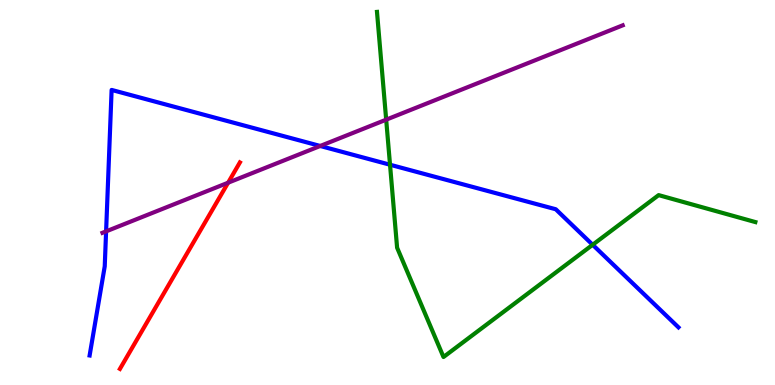[{'lines': ['blue', 'red'], 'intersections': []}, {'lines': ['green', 'red'], 'intersections': []}, {'lines': ['purple', 'red'], 'intersections': [{'x': 2.94, 'y': 5.25}]}, {'lines': ['blue', 'green'], 'intersections': [{'x': 5.03, 'y': 5.72}, {'x': 7.65, 'y': 3.64}]}, {'lines': ['blue', 'purple'], 'intersections': [{'x': 1.37, 'y': 3.99}, {'x': 4.13, 'y': 6.21}]}, {'lines': ['green', 'purple'], 'intersections': [{'x': 4.98, 'y': 6.89}]}]